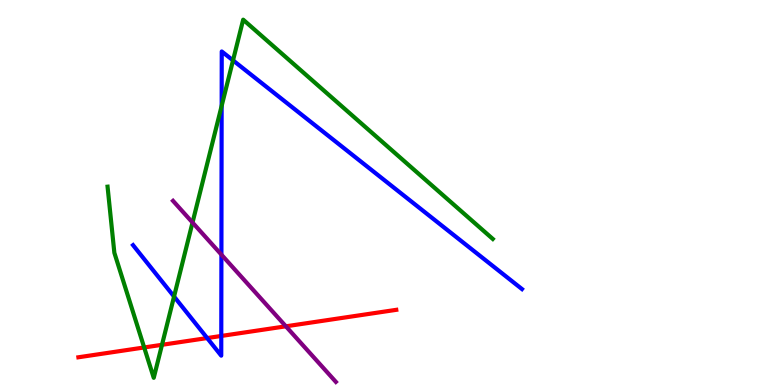[{'lines': ['blue', 'red'], 'intersections': [{'x': 2.67, 'y': 1.22}, {'x': 2.86, 'y': 1.27}]}, {'lines': ['green', 'red'], 'intersections': [{'x': 1.86, 'y': 0.975}, {'x': 2.09, 'y': 1.04}]}, {'lines': ['purple', 'red'], 'intersections': [{'x': 3.69, 'y': 1.52}]}, {'lines': ['blue', 'green'], 'intersections': [{'x': 2.25, 'y': 2.3}, {'x': 2.86, 'y': 7.25}, {'x': 3.01, 'y': 8.43}]}, {'lines': ['blue', 'purple'], 'intersections': [{'x': 2.86, 'y': 3.39}]}, {'lines': ['green', 'purple'], 'intersections': [{'x': 2.48, 'y': 4.22}]}]